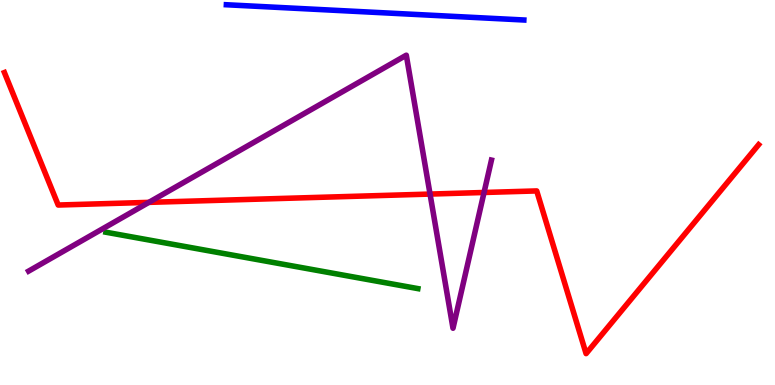[{'lines': ['blue', 'red'], 'intersections': []}, {'lines': ['green', 'red'], 'intersections': []}, {'lines': ['purple', 'red'], 'intersections': [{'x': 1.92, 'y': 4.74}, {'x': 5.55, 'y': 4.96}, {'x': 6.25, 'y': 5.0}]}, {'lines': ['blue', 'green'], 'intersections': []}, {'lines': ['blue', 'purple'], 'intersections': []}, {'lines': ['green', 'purple'], 'intersections': []}]